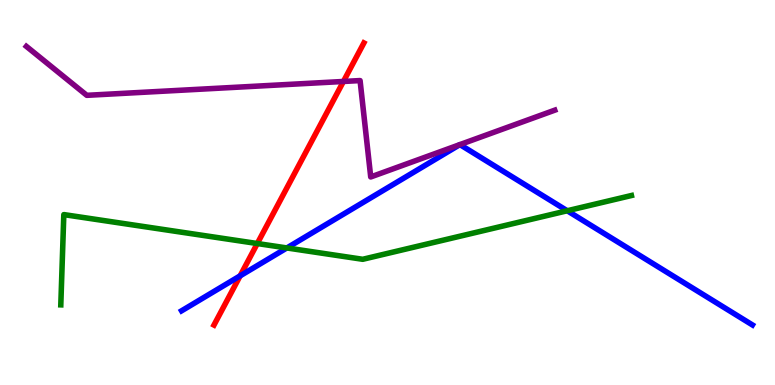[{'lines': ['blue', 'red'], 'intersections': [{'x': 3.1, 'y': 2.84}]}, {'lines': ['green', 'red'], 'intersections': [{'x': 3.32, 'y': 3.67}]}, {'lines': ['purple', 'red'], 'intersections': [{'x': 4.43, 'y': 7.88}]}, {'lines': ['blue', 'green'], 'intersections': [{'x': 3.7, 'y': 3.56}, {'x': 7.32, 'y': 4.53}]}, {'lines': ['blue', 'purple'], 'intersections': []}, {'lines': ['green', 'purple'], 'intersections': []}]